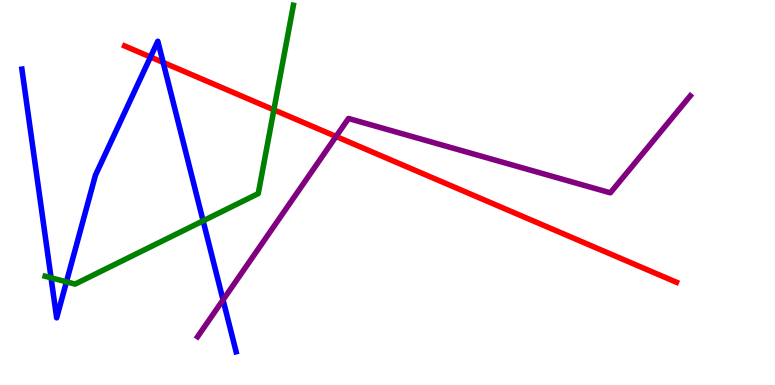[{'lines': ['blue', 'red'], 'intersections': [{'x': 1.94, 'y': 8.52}, {'x': 2.11, 'y': 8.38}]}, {'lines': ['green', 'red'], 'intersections': [{'x': 3.53, 'y': 7.15}]}, {'lines': ['purple', 'red'], 'intersections': [{'x': 4.34, 'y': 6.46}]}, {'lines': ['blue', 'green'], 'intersections': [{'x': 0.659, 'y': 2.78}, {'x': 0.857, 'y': 2.68}, {'x': 2.62, 'y': 4.26}]}, {'lines': ['blue', 'purple'], 'intersections': [{'x': 2.88, 'y': 2.21}]}, {'lines': ['green', 'purple'], 'intersections': []}]